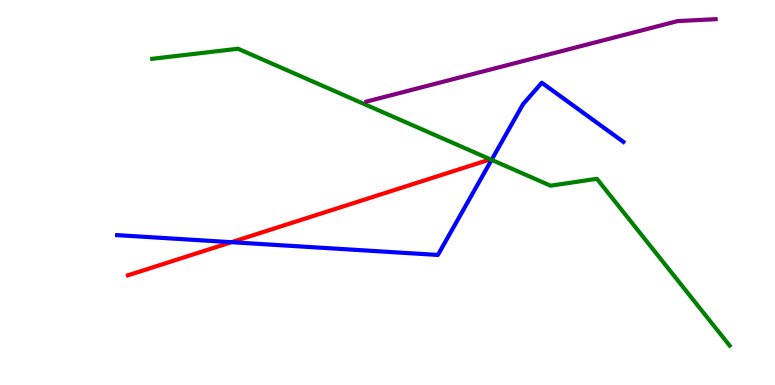[{'lines': ['blue', 'red'], 'intersections': [{'x': 2.99, 'y': 3.71}]}, {'lines': ['green', 'red'], 'intersections': []}, {'lines': ['purple', 'red'], 'intersections': []}, {'lines': ['blue', 'green'], 'intersections': [{'x': 6.34, 'y': 5.85}]}, {'lines': ['blue', 'purple'], 'intersections': []}, {'lines': ['green', 'purple'], 'intersections': []}]